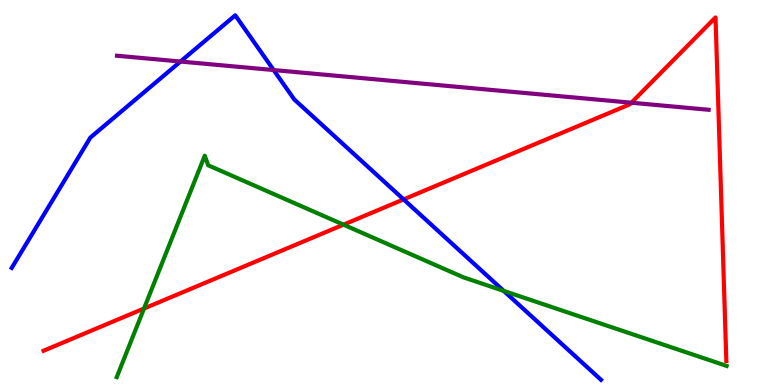[{'lines': ['blue', 'red'], 'intersections': [{'x': 5.21, 'y': 4.82}]}, {'lines': ['green', 'red'], 'intersections': [{'x': 1.86, 'y': 1.99}, {'x': 4.43, 'y': 4.16}]}, {'lines': ['purple', 'red'], 'intersections': [{'x': 8.15, 'y': 7.33}]}, {'lines': ['blue', 'green'], 'intersections': [{'x': 6.5, 'y': 2.44}]}, {'lines': ['blue', 'purple'], 'intersections': [{'x': 2.33, 'y': 8.4}, {'x': 3.53, 'y': 8.18}]}, {'lines': ['green', 'purple'], 'intersections': []}]